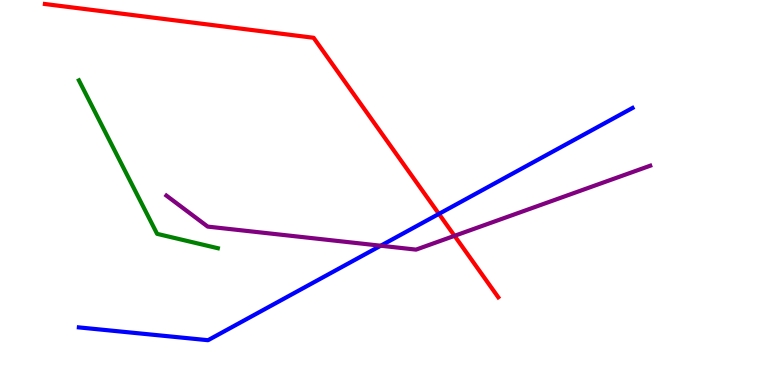[{'lines': ['blue', 'red'], 'intersections': [{'x': 5.66, 'y': 4.44}]}, {'lines': ['green', 'red'], 'intersections': []}, {'lines': ['purple', 'red'], 'intersections': [{'x': 5.86, 'y': 3.87}]}, {'lines': ['blue', 'green'], 'intersections': []}, {'lines': ['blue', 'purple'], 'intersections': [{'x': 4.91, 'y': 3.62}]}, {'lines': ['green', 'purple'], 'intersections': []}]